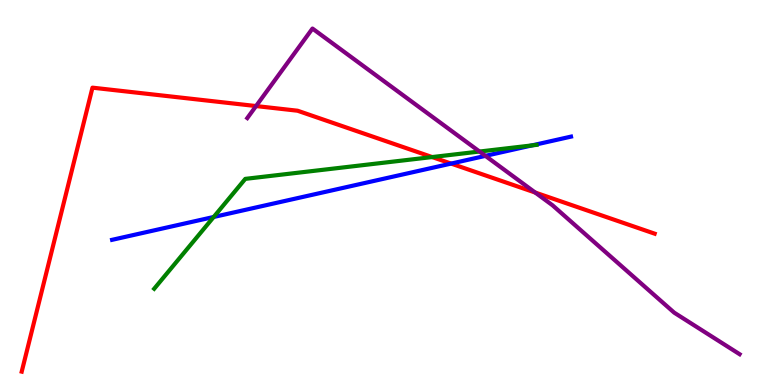[{'lines': ['blue', 'red'], 'intersections': [{'x': 5.82, 'y': 5.75}]}, {'lines': ['green', 'red'], 'intersections': [{'x': 5.58, 'y': 5.92}]}, {'lines': ['purple', 'red'], 'intersections': [{'x': 3.3, 'y': 7.25}, {'x': 6.91, 'y': 5.0}]}, {'lines': ['blue', 'green'], 'intersections': [{'x': 2.76, 'y': 4.36}, {'x': 6.86, 'y': 6.22}]}, {'lines': ['blue', 'purple'], 'intersections': [{'x': 6.26, 'y': 5.95}]}, {'lines': ['green', 'purple'], 'intersections': [{'x': 6.19, 'y': 6.06}]}]